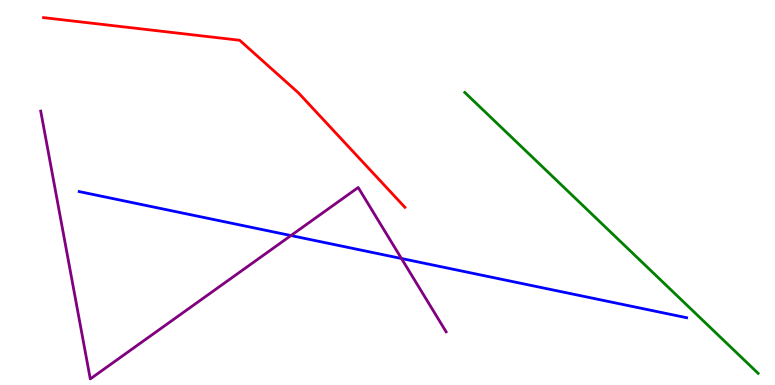[{'lines': ['blue', 'red'], 'intersections': []}, {'lines': ['green', 'red'], 'intersections': []}, {'lines': ['purple', 'red'], 'intersections': []}, {'lines': ['blue', 'green'], 'intersections': []}, {'lines': ['blue', 'purple'], 'intersections': [{'x': 3.75, 'y': 3.88}, {'x': 5.18, 'y': 3.29}]}, {'lines': ['green', 'purple'], 'intersections': []}]